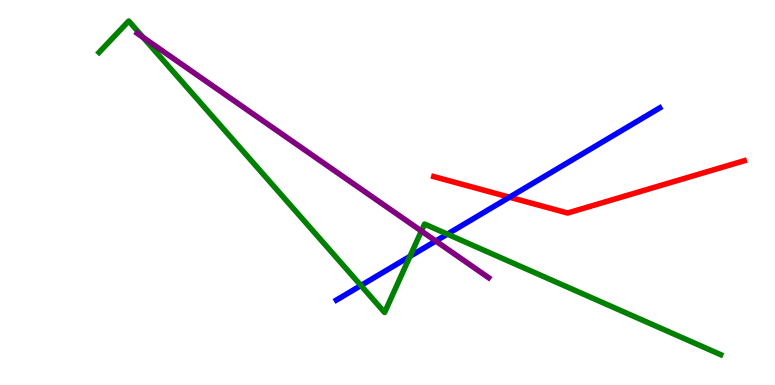[{'lines': ['blue', 'red'], 'intersections': [{'x': 6.57, 'y': 4.88}]}, {'lines': ['green', 'red'], 'intersections': []}, {'lines': ['purple', 'red'], 'intersections': []}, {'lines': ['blue', 'green'], 'intersections': [{'x': 4.66, 'y': 2.58}, {'x': 5.29, 'y': 3.34}, {'x': 5.77, 'y': 3.92}]}, {'lines': ['blue', 'purple'], 'intersections': [{'x': 5.62, 'y': 3.74}]}, {'lines': ['green', 'purple'], 'intersections': [{'x': 1.85, 'y': 9.03}, {'x': 5.44, 'y': 4.0}]}]